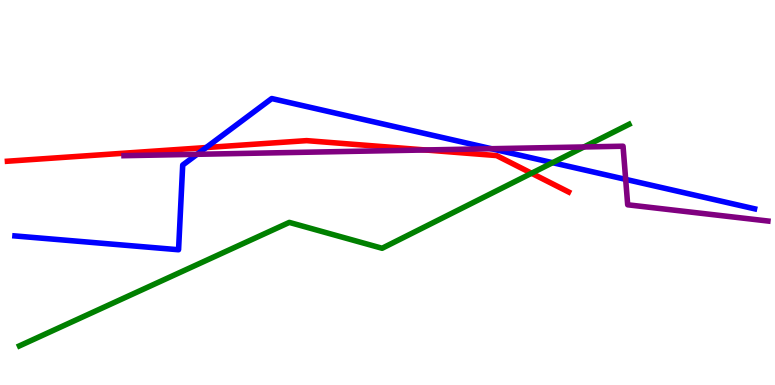[{'lines': ['blue', 'red'], 'intersections': [{'x': 2.66, 'y': 6.17}]}, {'lines': ['green', 'red'], 'intersections': [{'x': 6.86, 'y': 5.5}]}, {'lines': ['purple', 'red'], 'intersections': [{'x': 5.49, 'y': 6.1}]}, {'lines': ['blue', 'green'], 'intersections': [{'x': 7.13, 'y': 5.77}]}, {'lines': ['blue', 'purple'], 'intersections': [{'x': 2.54, 'y': 5.99}, {'x': 6.34, 'y': 6.14}, {'x': 8.07, 'y': 5.34}]}, {'lines': ['green', 'purple'], 'intersections': [{'x': 7.53, 'y': 6.18}]}]